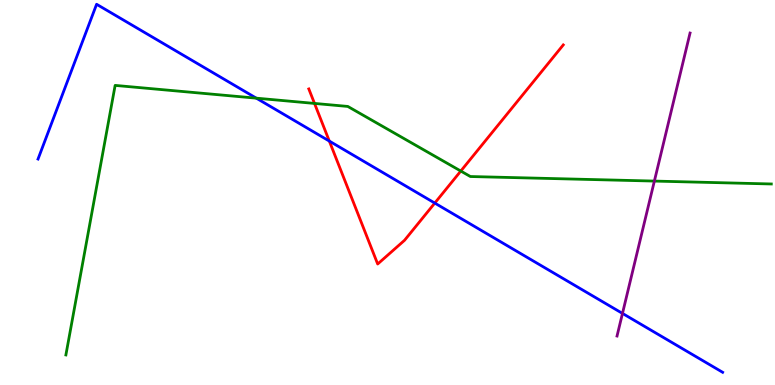[{'lines': ['blue', 'red'], 'intersections': [{'x': 4.25, 'y': 6.34}, {'x': 5.61, 'y': 4.73}]}, {'lines': ['green', 'red'], 'intersections': [{'x': 4.06, 'y': 7.31}, {'x': 5.95, 'y': 5.56}]}, {'lines': ['purple', 'red'], 'intersections': []}, {'lines': ['blue', 'green'], 'intersections': [{'x': 3.31, 'y': 7.45}]}, {'lines': ['blue', 'purple'], 'intersections': [{'x': 8.03, 'y': 1.86}]}, {'lines': ['green', 'purple'], 'intersections': [{'x': 8.44, 'y': 5.3}]}]